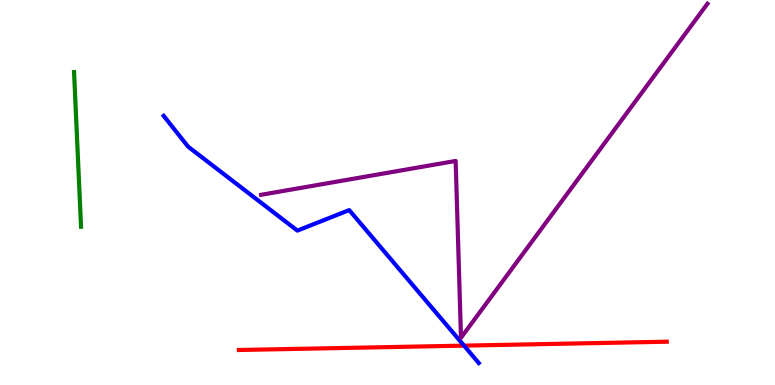[{'lines': ['blue', 'red'], 'intersections': [{'x': 5.99, 'y': 1.02}]}, {'lines': ['green', 'red'], 'intersections': []}, {'lines': ['purple', 'red'], 'intersections': []}, {'lines': ['blue', 'green'], 'intersections': []}, {'lines': ['blue', 'purple'], 'intersections': []}, {'lines': ['green', 'purple'], 'intersections': []}]